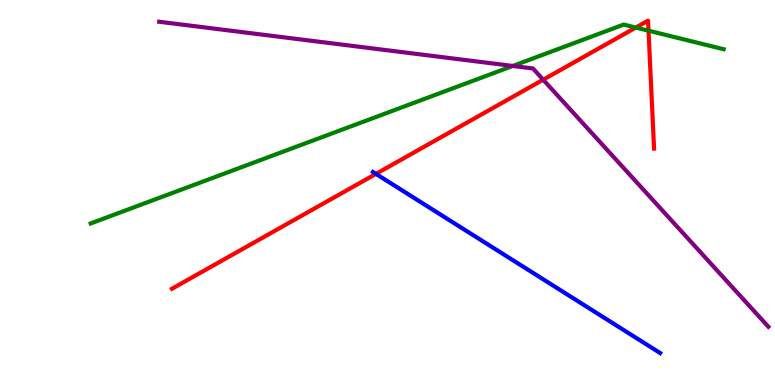[{'lines': ['blue', 'red'], 'intersections': [{'x': 4.85, 'y': 5.48}]}, {'lines': ['green', 'red'], 'intersections': [{'x': 8.2, 'y': 9.28}, {'x': 8.37, 'y': 9.2}]}, {'lines': ['purple', 'red'], 'intersections': [{'x': 7.01, 'y': 7.93}]}, {'lines': ['blue', 'green'], 'intersections': []}, {'lines': ['blue', 'purple'], 'intersections': []}, {'lines': ['green', 'purple'], 'intersections': [{'x': 6.62, 'y': 8.29}]}]